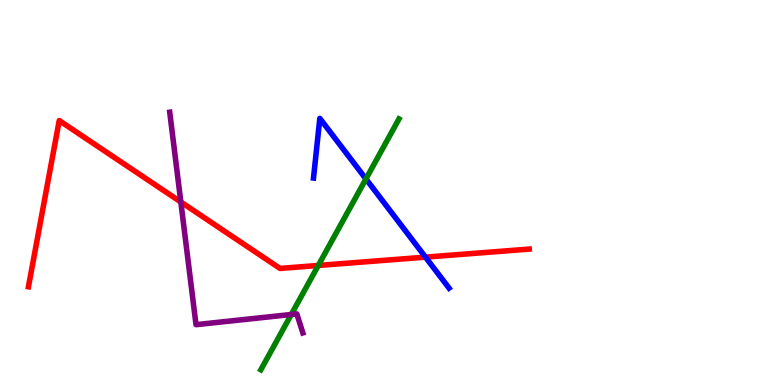[{'lines': ['blue', 'red'], 'intersections': [{'x': 5.49, 'y': 3.32}]}, {'lines': ['green', 'red'], 'intersections': [{'x': 4.11, 'y': 3.11}]}, {'lines': ['purple', 'red'], 'intersections': [{'x': 2.33, 'y': 4.75}]}, {'lines': ['blue', 'green'], 'intersections': [{'x': 4.72, 'y': 5.35}]}, {'lines': ['blue', 'purple'], 'intersections': []}, {'lines': ['green', 'purple'], 'intersections': [{'x': 3.76, 'y': 1.83}]}]